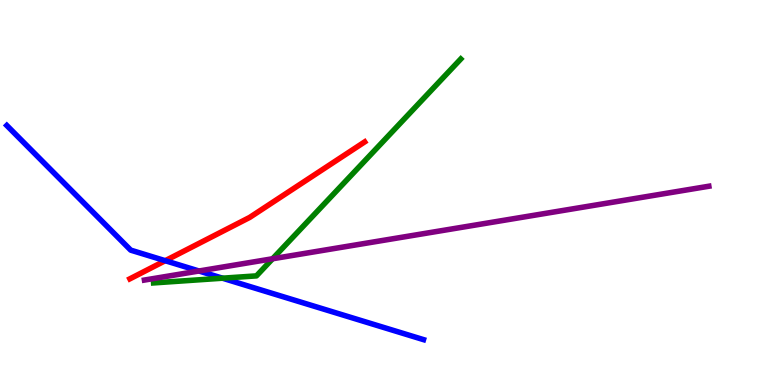[{'lines': ['blue', 'red'], 'intersections': [{'x': 2.13, 'y': 3.23}]}, {'lines': ['green', 'red'], 'intersections': []}, {'lines': ['purple', 'red'], 'intersections': []}, {'lines': ['blue', 'green'], 'intersections': [{'x': 2.87, 'y': 2.77}]}, {'lines': ['blue', 'purple'], 'intersections': [{'x': 2.57, 'y': 2.96}]}, {'lines': ['green', 'purple'], 'intersections': [{'x': 3.52, 'y': 3.28}]}]